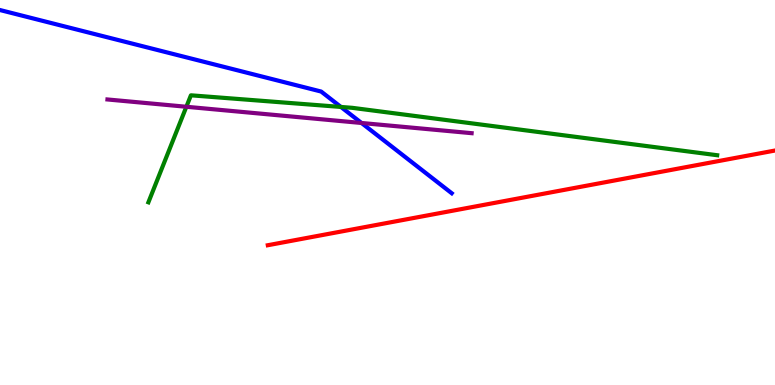[{'lines': ['blue', 'red'], 'intersections': []}, {'lines': ['green', 'red'], 'intersections': []}, {'lines': ['purple', 'red'], 'intersections': []}, {'lines': ['blue', 'green'], 'intersections': [{'x': 4.4, 'y': 7.22}]}, {'lines': ['blue', 'purple'], 'intersections': [{'x': 4.66, 'y': 6.81}]}, {'lines': ['green', 'purple'], 'intersections': [{'x': 2.4, 'y': 7.23}]}]